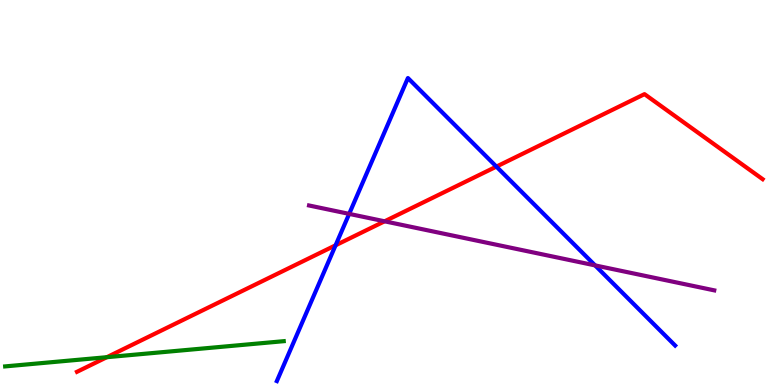[{'lines': ['blue', 'red'], 'intersections': [{'x': 4.33, 'y': 3.63}, {'x': 6.41, 'y': 5.67}]}, {'lines': ['green', 'red'], 'intersections': [{'x': 1.38, 'y': 0.722}]}, {'lines': ['purple', 'red'], 'intersections': [{'x': 4.96, 'y': 4.25}]}, {'lines': ['blue', 'green'], 'intersections': []}, {'lines': ['blue', 'purple'], 'intersections': [{'x': 4.51, 'y': 4.44}, {'x': 7.68, 'y': 3.11}]}, {'lines': ['green', 'purple'], 'intersections': []}]